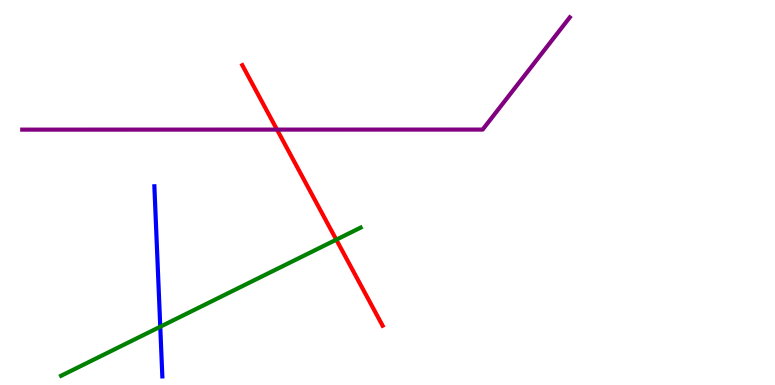[{'lines': ['blue', 'red'], 'intersections': []}, {'lines': ['green', 'red'], 'intersections': [{'x': 4.34, 'y': 3.77}]}, {'lines': ['purple', 'red'], 'intersections': [{'x': 3.57, 'y': 6.63}]}, {'lines': ['blue', 'green'], 'intersections': [{'x': 2.07, 'y': 1.51}]}, {'lines': ['blue', 'purple'], 'intersections': []}, {'lines': ['green', 'purple'], 'intersections': []}]